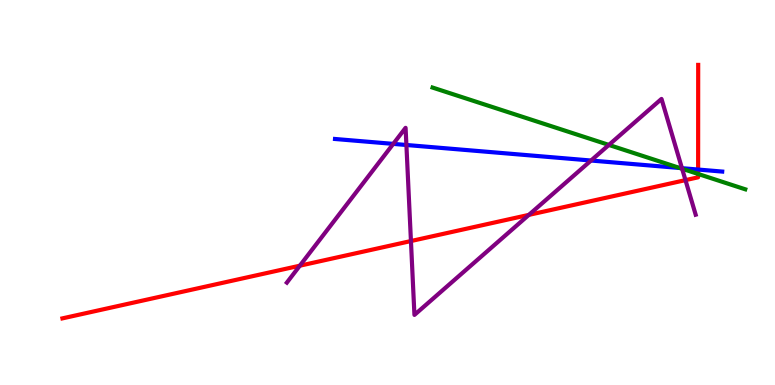[{'lines': ['blue', 'red'], 'intersections': [{'x': 9.01, 'y': 5.6}]}, {'lines': ['green', 'red'], 'intersections': [{'x': 9.01, 'y': 5.48}]}, {'lines': ['purple', 'red'], 'intersections': [{'x': 3.87, 'y': 3.1}, {'x': 5.3, 'y': 3.74}, {'x': 6.82, 'y': 4.42}, {'x': 8.84, 'y': 5.32}]}, {'lines': ['blue', 'green'], 'intersections': [{'x': 8.77, 'y': 5.64}]}, {'lines': ['blue', 'purple'], 'intersections': [{'x': 5.07, 'y': 6.26}, {'x': 5.24, 'y': 6.23}, {'x': 7.63, 'y': 5.83}, {'x': 8.8, 'y': 5.63}]}, {'lines': ['green', 'purple'], 'intersections': [{'x': 7.86, 'y': 6.24}, {'x': 8.8, 'y': 5.62}]}]